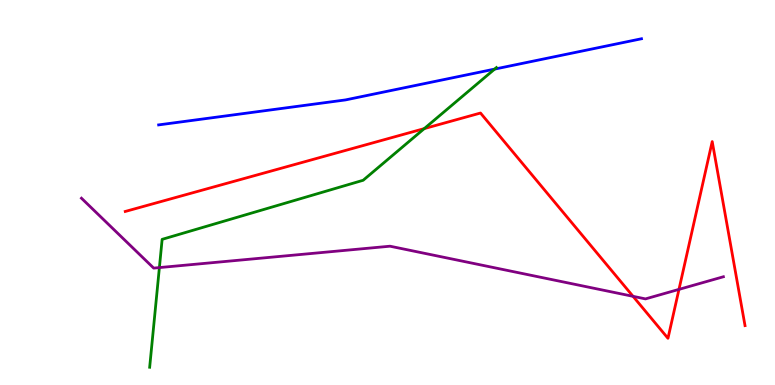[{'lines': ['blue', 'red'], 'intersections': []}, {'lines': ['green', 'red'], 'intersections': [{'x': 5.47, 'y': 6.66}]}, {'lines': ['purple', 'red'], 'intersections': [{'x': 8.17, 'y': 2.3}, {'x': 8.76, 'y': 2.48}]}, {'lines': ['blue', 'green'], 'intersections': [{'x': 6.38, 'y': 8.21}]}, {'lines': ['blue', 'purple'], 'intersections': []}, {'lines': ['green', 'purple'], 'intersections': [{'x': 2.06, 'y': 3.05}]}]